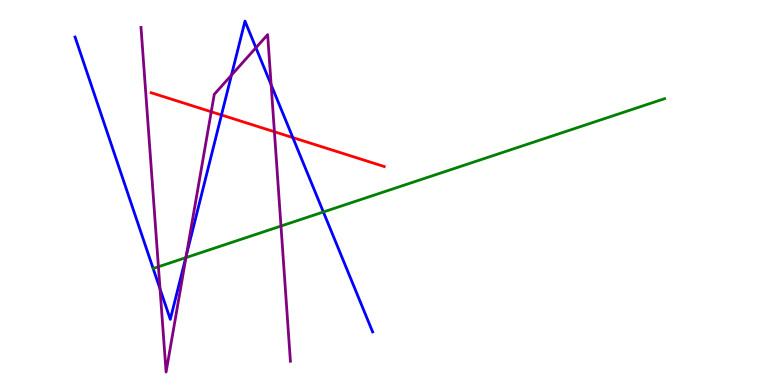[{'lines': ['blue', 'red'], 'intersections': [{'x': 2.86, 'y': 7.01}, {'x': 3.78, 'y': 6.43}]}, {'lines': ['green', 'red'], 'intersections': []}, {'lines': ['purple', 'red'], 'intersections': [{'x': 2.73, 'y': 7.1}, {'x': 3.54, 'y': 6.58}]}, {'lines': ['blue', 'green'], 'intersections': [{'x': 2.4, 'y': 3.31}, {'x': 4.17, 'y': 4.49}]}, {'lines': ['blue', 'purple'], 'intersections': [{'x': 2.06, 'y': 2.5}, {'x': 2.4, 'y': 3.37}, {'x': 2.99, 'y': 8.05}, {'x': 3.3, 'y': 8.76}, {'x': 3.5, 'y': 7.8}]}, {'lines': ['green', 'purple'], 'intersections': [{'x': 2.04, 'y': 3.07}, {'x': 2.4, 'y': 3.31}, {'x': 3.63, 'y': 4.13}]}]